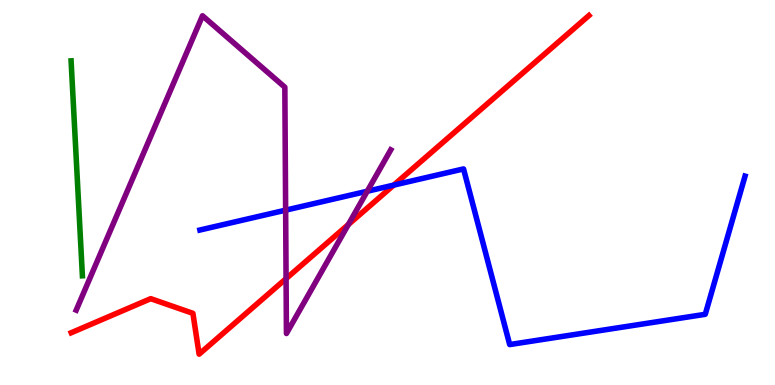[{'lines': ['blue', 'red'], 'intersections': [{'x': 5.08, 'y': 5.19}]}, {'lines': ['green', 'red'], 'intersections': []}, {'lines': ['purple', 'red'], 'intersections': [{'x': 3.69, 'y': 2.76}, {'x': 4.49, 'y': 4.17}]}, {'lines': ['blue', 'green'], 'intersections': []}, {'lines': ['blue', 'purple'], 'intersections': [{'x': 3.69, 'y': 4.54}, {'x': 4.74, 'y': 5.03}]}, {'lines': ['green', 'purple'], 'intersections': []}]